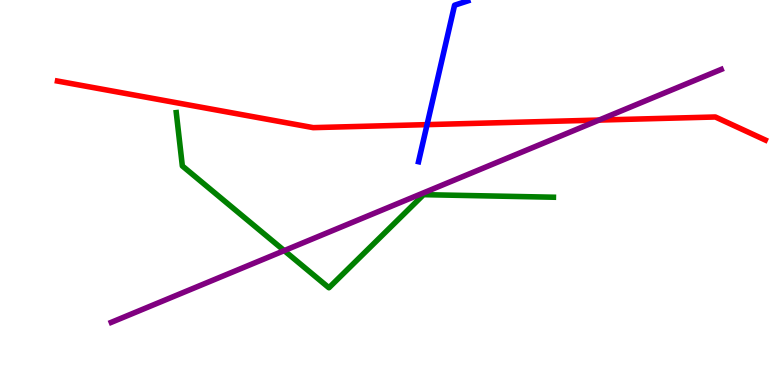[{'lines': ['blue', 'red'], 'intersections': [{'x': 5.51, 'y': 6.76}]}, {'lines': ['green', 'red'], 'intersections': []}, {'lines': ['purple', 'red'], 'intersections': [{'x': 7.73, 'y': 6.88}]}, {'lines': ['blue', 'green'], 'intersections': []}, {'lines': ['blue', 'purple'], 'intersections': []}, {'lines': ['green', 'purple'], 'intersections': [{'x': 3.67, 'y': 3.49}]}]